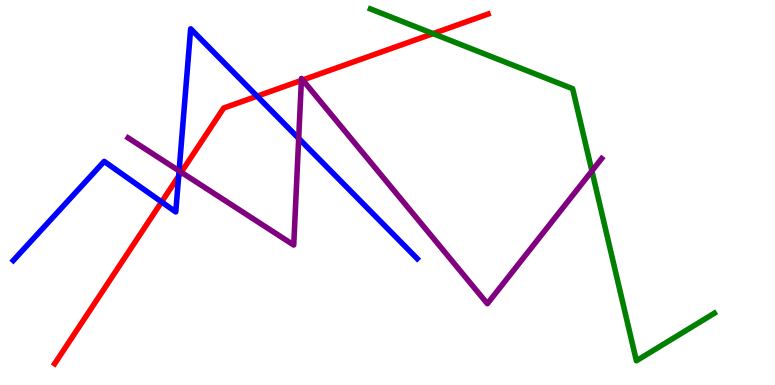[{'lines': ['blue', 'red'], 'intersections': [{'x': 2.09, 'y': 4.75}, {'x': 2.31, 'y': 5.43}, {'x': 3.32, 'y': 7.5}]}, {'lines': ['green', 'red'], 'intersections': [{'x': 5.59, 'y': 9.13}]}, {'lines': ['purple', 'red'], 'intersections': [{'x': 2.34, 'y': 5.53}, {'x': 3.89, 'y': 7.91}, {'x': 3.91, 'y': 7.92}]}, {'lines': ['blue', 'green'], 'intersections': []}, {'lines': ['blue', 'purple'], 'intersections': [{'x': 2.31, 'y': 5.56}, {'x': 3.85, 'y': 6.41}]}, {'lines': ['green', 'purple'], 'intersections': [{'x': 7.64, 'y': 5.56}]}]